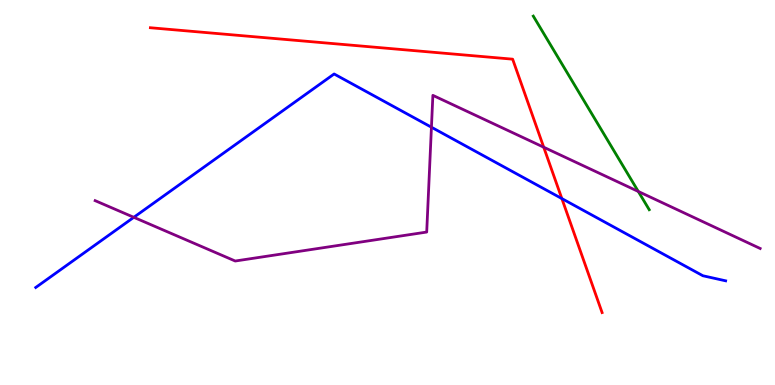[{'lines': ['blue', 'red'], 'intersections': [{'x': 7.25, 'y': 4.84}]}, {'lines': ['green', 'red'], 'intersections': []}, {'lines': ['purple', 'red'], 'intersections': [{'x': 7.02, 'y': 6.18}]}, {'lines': ['blue', 'green'], 'intersections': []}, {'lines': ['blue', 'purple'], 'intersections': [{'x': 1.73, 'y': 4.36}, {'x': 5.57, 'y': 6.7}]}, {'lines': ['green', 'purple'], 'intersections': [{'x': 8.24, 'y': 5.03}]}]